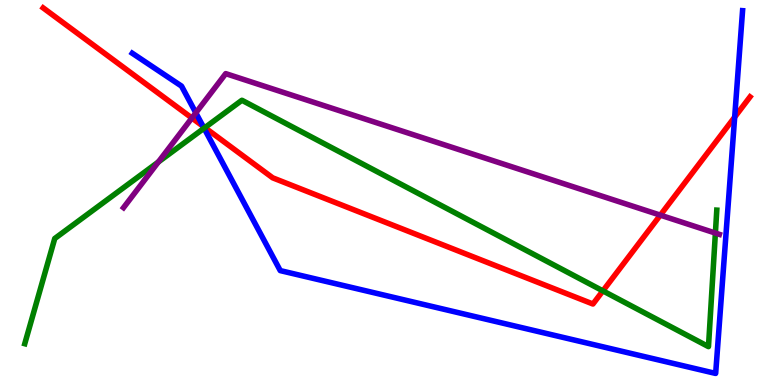[{'lines': ['blue', 'red'], 'intersections': [{'x': 2.62, 'y': 6.72}, {'x': 9.48, 'y': 6.96}]}, {'lines': ['green', 'red'], 'intersections': [{'x': 2.64, 'y': 6.69}, {'x': 7.78, 'y': 2.44}]}, {'lines': ['purple', 'red'], 'intersections': [{'x': 2.48, 'y': 6.93}, {'x': 8.52, 'y': 4.41}]}, {'lines': ['blue', 'green'], 'intersections': [{'x': 2.63, 'y': 6.67}]}, {'lines': ['blue', 'purple'], 'intersections': [{'x': 2.53, 'y': 7.07}]}, {'lines': ['green', 'purple'], 'intersections': [{'x': 2.04, 'y': 5.79}, {'x': 9.23, 'y': 3.95}]}]